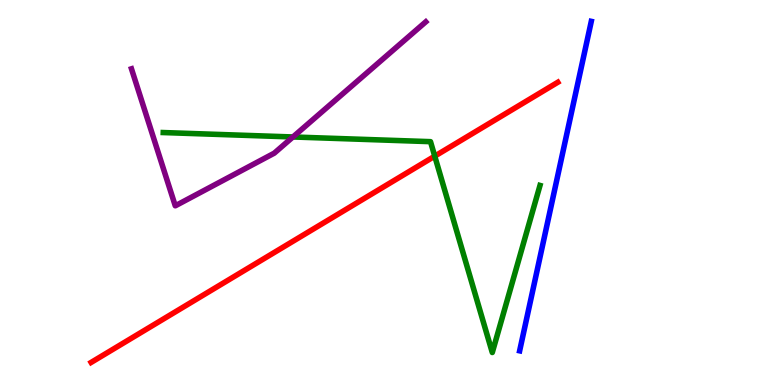[{'lines': ['blue', 'red'], 'intersections': []}, {'lines': ['green', 'red'], 'intersections': [{'x': 5.61, 'y': 5.94}]}, {'lines': ['purple', 'red'], 'intersections': []}, {'lines': ['blue', 'green'], 'intersections': []}, {'lines': ['blue', 'purple'], 'intersections': []}, {'lines': ['green', 'purple'], 'intersections': [{'x': 3.78, 'y': 6.44}]}]